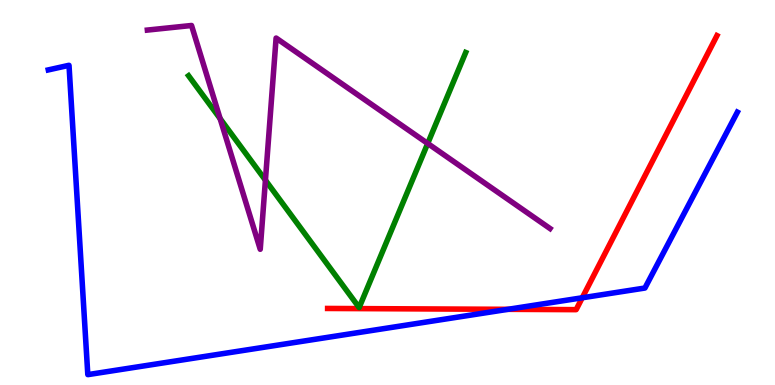[{'lines': ['blue', 'red'], 'intersections': [{'x': 6.55, 'y': 1.97}, {'x': 7.51, 'y': 2.27}]}, {'lines': ['green', 'red'], 'intersections': []}, {'lines': ['purple', 'red'], 'intersections': []}, {'lines': ['blue', 'green'], 'intersections': []}, {'lines': ['blue', 'purple'], 'intersections': []}, {'lines': ['green', 'purple'], 'intersections': [{'x': 2.84, 'y': 6.92}, {'x': 3.42, 'y': 5.32}, {'x': 5.52, 'y': 6.27}]}]